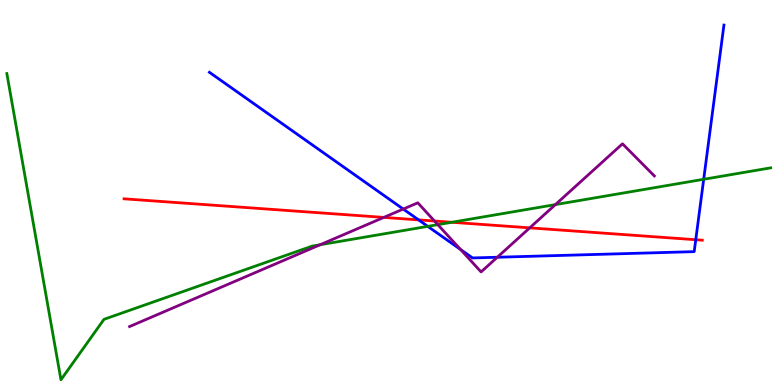[{'lines': ['blue', 'red'], 'intersections': [{'x': 5.4, 'y': 4.29}, {'x': 8.98, 'y': 3.77}]}, {'lines': ['green', 'red'], 'intersections': [{'x': 5.83, 'y': 4.23}]}, {'lines': ['purple', 'red'], 'intersections': [{'x': 4.95, 'y': 4.35}, {'x': 5.61, 'y': 4.26}, {'x': 6.84, 'y': 4.08}]}, {'lines': ['blue', 'green'], 'intersections': [{'x': 5.52, 'y': 4.12}, {'x': 9.08, 'y': 5.34}]}, {'lines': ['blue', 'purple'], 'intersections': [{'x': 5.2, 'y': 4.57}, {'x': 5.94, 'y': 3.52}, {'x': 6.42, 'y': 3.32}]}, {'lines': ['green', 'purple'], 'intersections': [{'x': 4.13, 'y': 3.64}, {'x': 5.65, 'y': 4.16}, {'x': 7.17, 'y': 4.69}]}]